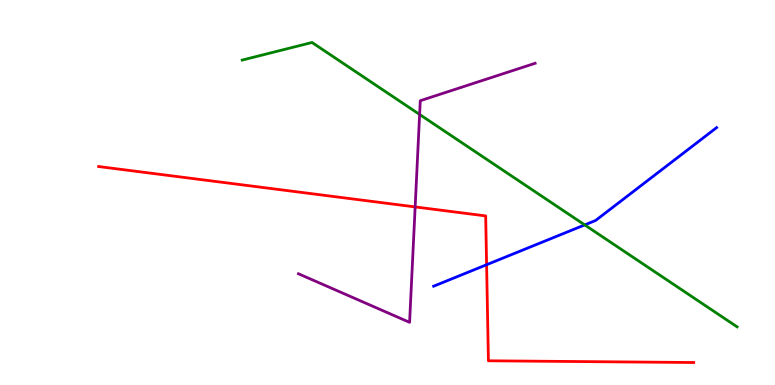[{'lines': ['blue', 'red'], 'intersections': [{'x': 6.28, 'y': 3.12}]}, {'lines': ['green', 'red'], 'intersections': []}, {'lines': ['purple', 'red'], 'intersections': [{'x': 5.36, 'y': 4.63}]}, {'lines': ['blue', 'green'], 'intersections': [{'x': 7.54, 'y': 4.16}]}, {'lines': ['blue', 'purple'], 'intersections': []}, {'lines': ['green', 'purple'], 'intersections': [{'x': 5.41, 'y': 7.03}]}]